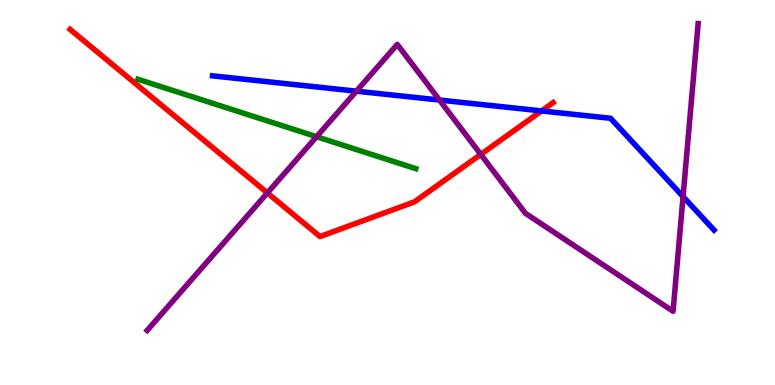[{'lines': ['blue', 'red'], 'intersections': [{'x': 6.99, 'y': 7.12}]}, {'lines': ['green', 'red'], 'intersections': []}, {'lines': ['purple', 'red'], 'intersections': [{'x': 3.45, 'y': 4.99}, {'x': 6.2, 'y': 5.99}]}, {'lines': ['blue', 'green'], 'intersections': []}, {'lines': ['blue', 'purple'], 'intersections': [{'x': 4.6, 'y': 7.63}, {'x': 5.67, 'y': 7.4}, {'x': 8.81, 'y': 4.89}]}, {'lines': ['green', 'purple'], 'intersections': [{'x': 4.08, 'y': 6.45}]}]